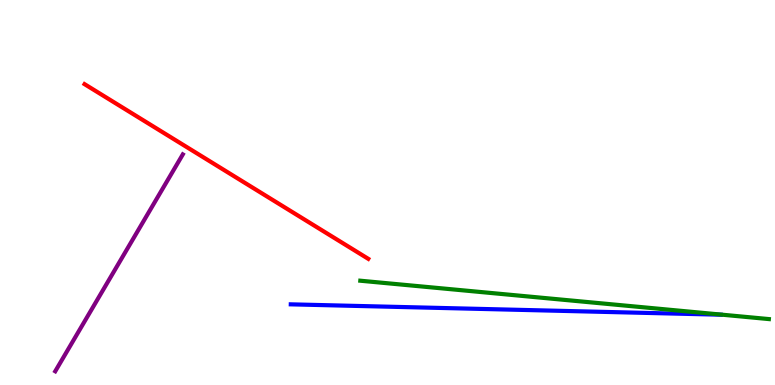[{'lines': ['blue', 'red'], 'intersections': []}, {'lines': ['green', 'red'], 'intersections': []}, {'lines': ['purple', 'red'], 'intersections': []}, {'lines': ['blue', 'green'], 'intersections': []}, {'lines': ['blue', 'purple'], 'intersections': []}, {'lines': ['green', 'purple'], 'intersections': []}]